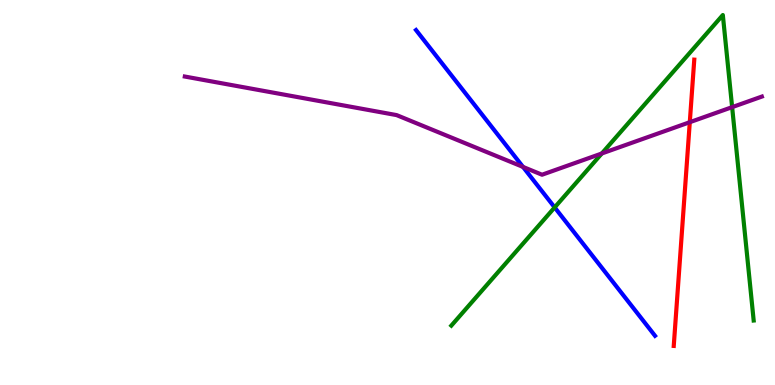[{'lines': ['blue', 'red'], 'intersections': []}, {'lines': ['green', 'red'], 'intersections': []}, {'lines': ['purple', 'red'], 'intersections': [{'x': 8.9, 'y': 6.83}]}, {'lines': ['blue', 'green'], 'intersections': [{'x': 7.16, 'y': 4.61}]}, {'lines': ['blue', 'purple'], 'intersections': [{'x': 6.75, 'y': 5.66}]}, {'lines': ['green', 'purple'], 'intersections': [{'x': 7.77, 'y': 6.01}, {'x': 9.45, 'y': 7.22}]}]